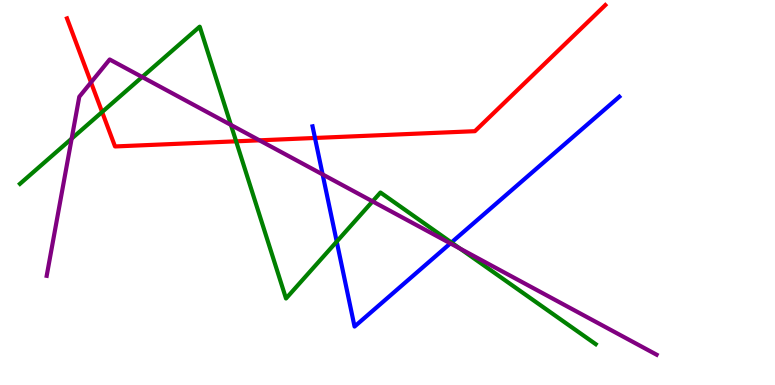[{'lines': ['blue', 'red'], 'intersections': [{'x': 4.06, 'y': 6.42}]}, {'lines': ['green', 'red'], 'intersections': [{'x': 1.32, 'y': 7.09}, {'x': 3.05, 'y': 6.33}]}, {'lines': ['purple', 'red'], 'intersections': [{'x': 1.17, 'y': 7.86}, {'x': 3.35, 'y': 6.36}]}, {'lines': ['blue', 'green'], 'intersections': [{'x': 4.34, 'y': 3.72}, {'x': 5.82, 'y': 3.7}]}, {'lines': ['blue', 'purple'], 'intersections': [{'x': 4.16, 'y': 5.47}, {'x': 5.81, 'y': 3.68}]}, {'lines': ['green', 'purple'], 'intersections': [{'x': 0.925, 'y': 6.4}, {'x': 1.83, 'y': 8.0}, {'x': 2.98, 'y': 6.76}, {'x': 4.81, 'y': 4.77}, {'x': 5.94, 'y': 3.54}]}]